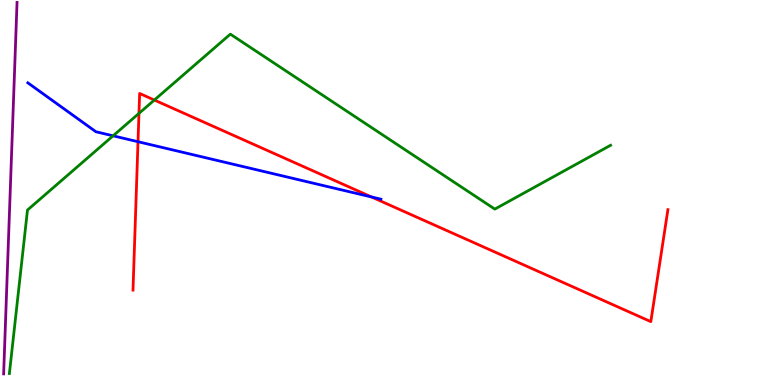[{'lines': ['blue', 'red'], 'intersections': [{'x': 1.78, 'y': 6.32}, {'x': 4.79, 'y': 4.88}]}, {'lines': ['green', 'red'], 'intersections': [{'x': 1.79, 'y': 7.06}, {'x': 1.99, 'y': 7.4}]}, {'lines': ['purple', 'red'], 'intersections': []}, {'lines': ['blue', 'green'], 'intersections': [{'x': 1.46, 'y': 6.47}]}, {'lines': ['blue', 'purple'], 'intersections': []}, {'lines': ['green', 'purple'], 'intersections': []}]